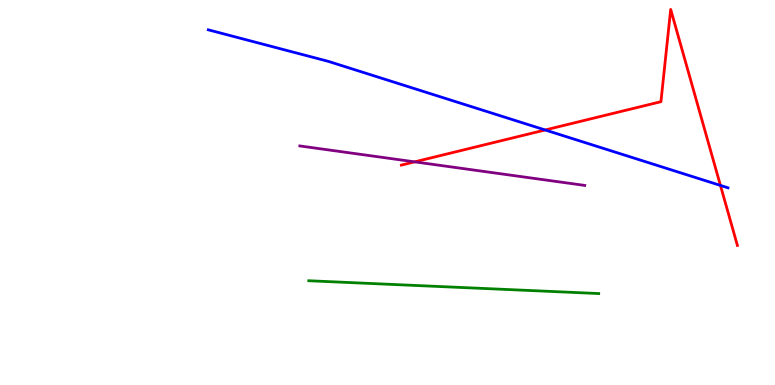[{'lines': ['blue', 'red'], 'intersections': [{'x': 7.03, 'y': 6.62}, {'x': 9.3, 'y': 5.18}]}, {'lines': ['green', 'red'], 'intersections': []}, {'lines': ['purple', 'red'], 'intersections': [{'x': 5.35, 'y': 5.8}]}, {'lines': ['blue', 'green'], 'intersections': []}, {'lines': ['blue', 'purple'], 'intersections': []}, {'lines': ['green', 'purple'], 'intersections': []}]